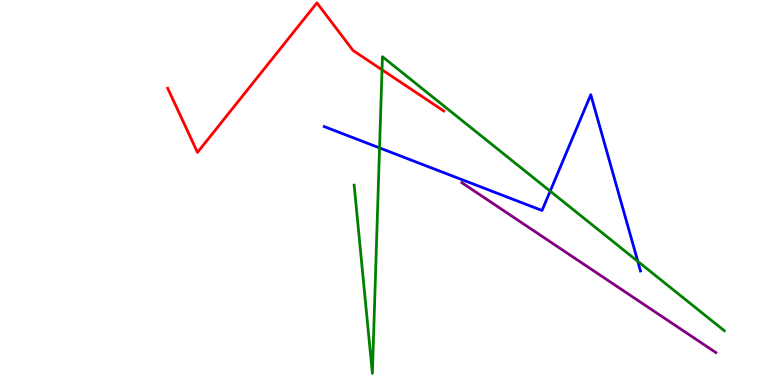[{'lines': ['blue', 'red'], 'intersections': []}, {'lines': ['green', 'red'], 'intersections': [{'x': 4.93, 'y': 8.19}]}, {'lines': ['purple', 'red'], 'intersections': []}, {'lines': ['blue', 'green'], 'intersections': [{'x': 4.9, 'y': 6.16}, {'x': 7.1, 'y': 5.03}, {'x': 8.23, 'y': 3.21}]}, {'lines': ['blue', 'purple'], 'intersections': []}, {'lines': ['green', 'purple'], 'intersections': []}]